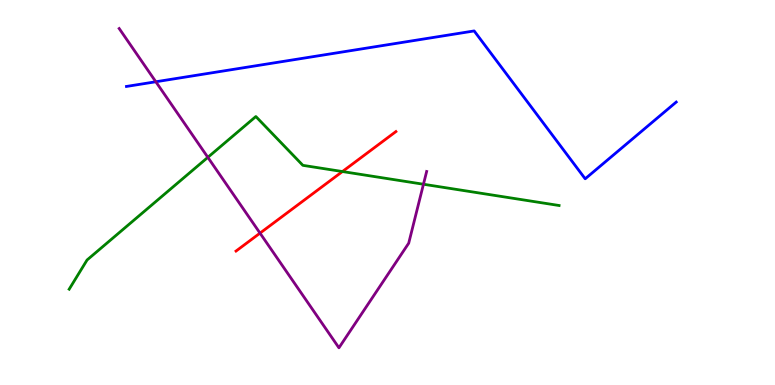[{'lines': ['blue', 'red'], 'intersections': []}, {'lines': ['green', 'red'], 'intersections': [{'x': 4.42, 'y': 5.54}]}, {'lines': ['purple', 'red'], 'intersections': [{'x': 3.36, 'y': 3.94}]}, {'lines': ['blue', 'green'], 'intersections': []}, {'lines': ['blue', 'purple'], 'intersections': [{'x': 2.01, 'y': 7.88}]}, {'lines': ['green', 'purple'], 'intersections': [{'x': 2.68, 'y': 5.91}, {'x': 5.46, 'y': 5.21}]}]